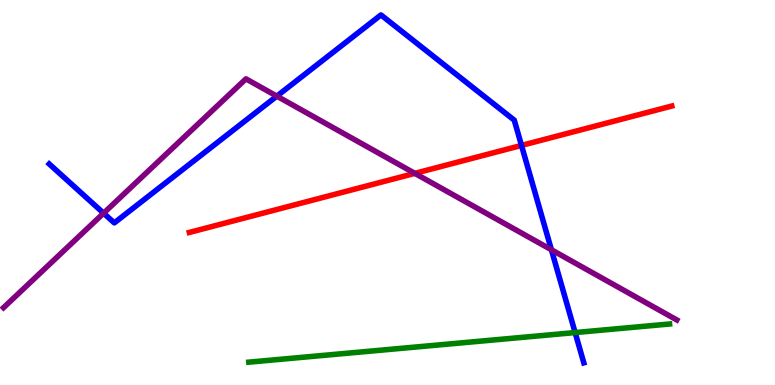[{'lines': ['blue', 'red'], 'intersections': [{'x': 6.73, 'y': 6.22}]}, {'lines': ['green', 'red'], 'intersections': []}, {'lines': ['purple', 'red'], 'intersections': [{'x': 5.35, 'y': 5.5}]}, {'lines': ['blue', 'green'], 'intersections': [{'x': 7.42, 'y': 1.36}]}, {'lines': ['blue', 'purple'], 'intersections': [{'x': 1.34, 'y': 4.46}, {'x': 3.57, 'y': 7.5}, {'x': 7.11, 'y': 3.51}]}, {'lines': ['green', 'purple'], 'intersections': []}]